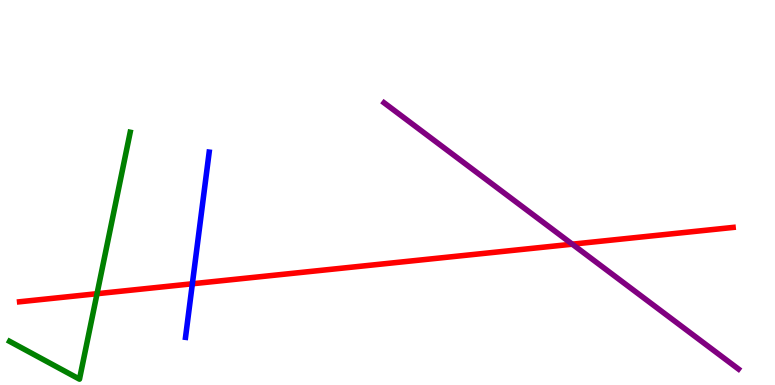[{'lines': ['blue', 'red'], 'intersections': [{'x': 2.48, 'y': 2.63}]}, {'lines': ['green', 'red'], 'intersections': [{'x': 1.25, 'y': 2.37}]}, {'lines': ['purple', 'red'], 'intersections': [{'x': 7.38, 'y': 3.66}]}, {'lines': ['blue', 'green'], 'intersections': []}, {'lines': ['blue', 'purple'], 'intersections': []}, {'lines': ['green', 'purple'], 'intersections': []}]